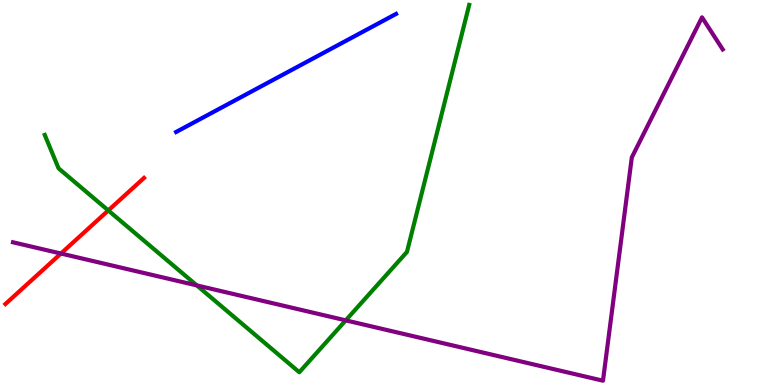[{'lines': ['blue', 'red'], 'intersections': []}, {'lines': ['green', 'red'], 'intersections': [{'x': 1.4, 'y': 4.53}]}, {'lines': ['purple', 'red'], 'intersections': [{'x': 0.786, 'y': 3.41}]}, {'lines': ['blue', 'green'], 'intersections': []}, {'lines': ['blue', 'purple'], 'intersections': []}, {'lines': ['green', 'purple'], 'intersections': [{'x': 2.54, 'y': 2.59}, {'x': 4.46, 'y': 1.68}]}]